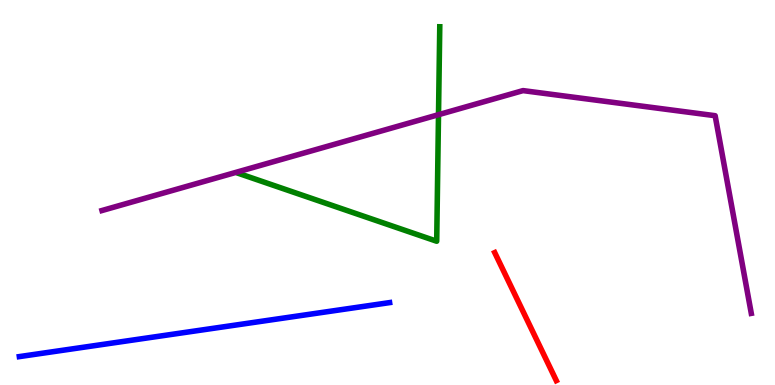[{'lines': ['blue', 'red'], 'intersections': []}, {'lines': ['green', 'red'], 'intersections': []}, {'lines': ['purple', 'red'], 'intersections': []}, {'lines': ['blue', 'green'], 'intersections': []}, {'lines': ['blue', 'purple'], 'intersections': []}, {'lines': ['green', 'purple'], 'intersections': [{'x': 5.66, 'y': 7.02}]}]